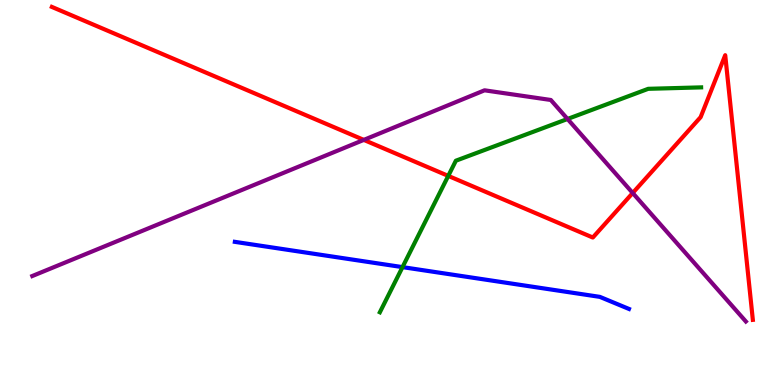[{'lines': ['blue', 'red'], 'intersections': []}, {'lines': ['green', 'red'], 'intersections': [{'x': 5.78, 'y': 5.43}]}, {'lines': ['purple', 'red'], 'intersections': [{'x': 4.69, 'y': 6.37}, {'x': 8.16, 'y': 4.99}]}, {'lines': ['blue', 'green'], 'intersections': [{'x': 5.19, 'y': 3.06}]}, {'lines': ['blue', 'purple'], 'intersections': []}, {'lines': ['green', 'purple'], 'intersections': [{'x': 7.32, 'y': 6.91}]}]